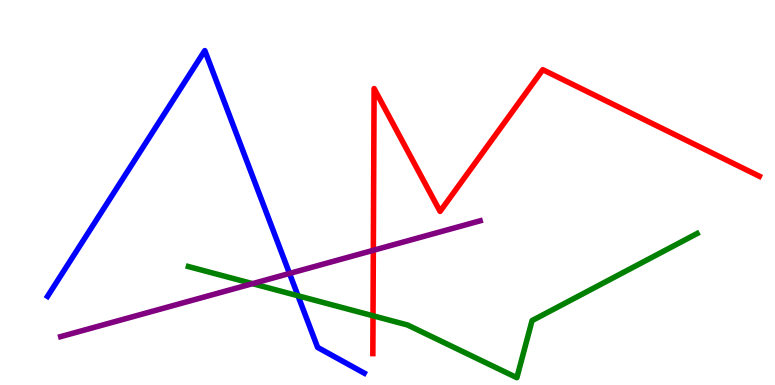[{'lines': ['blue', 'red'], 'intersections': []}, {'lines': ['green', 'red'], 'intersections': [{'x': 4.81, 'y': 1.8}]}, {'lines': ['purple', 'red'], 'intersections': [{'x': 4.82, 'y': 3.5}]}, {'lines': ['blue', 'green'], 'intersections': [{'x': 3.85, 'y': 2.32}]}, {'lines': ['blue', 'purple'], 'intersections': [{'x': 3.74, 'y': 2.9}]}, {'lines': ['green', 'purple'], 'intersections': [{'x': 3.26, 'y': 2.63}]}]